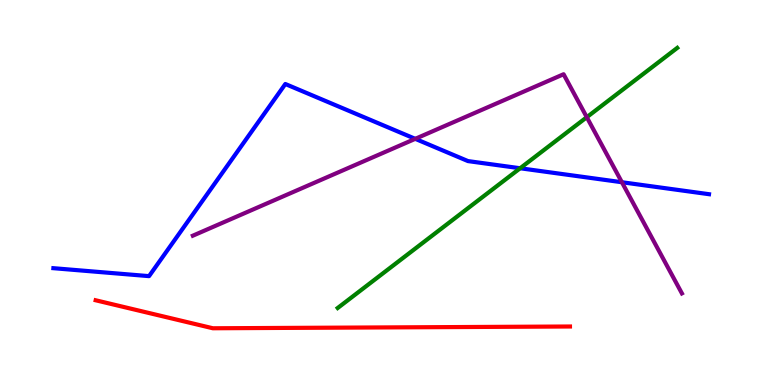[{'lines': ['blue', 'red'], 'intersections': []}, {'lines': ['green', 'red'], 'intersections': []}, {'lines': ['purple', 'red'], 'intersections': []}, {'lines': ['blue', 'green'], 'intersections': [{'x': 6.71, 'y': 5.63}]}, {'lines': ['blue', 'purple'], 'intersections': [{'x': 5.36, 'y': 6.39}, {'x': 8.02, 'y': 5.27}]}, {'lines': ['green', 'purple'], 'intersections': [{'x': 7.57, 'y': 6.96}]}]